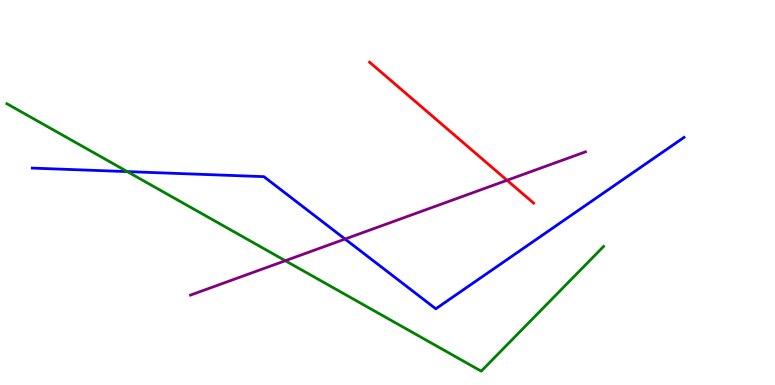[{'lines': ['blue', 'red'], 'intersections': []}, {'lines': ['green', 'red'], 'intersections': []}, {'lines': ['purple', 'red'], 'intersections': [{'x': 6.54, 'y': 5.32}]}, {'lines': ['blue', 'green'], 'intersections': [{'x': 1.64, 'y': 5.54}]}, {'lines': ['blue', 'purple'], 'intersections': [{'x': 4.45, 'y': 3.79}]}, {'lines': ['green', 'purple'], 'intersections': [{'x': 3.68, 'y': 3.23}]}]